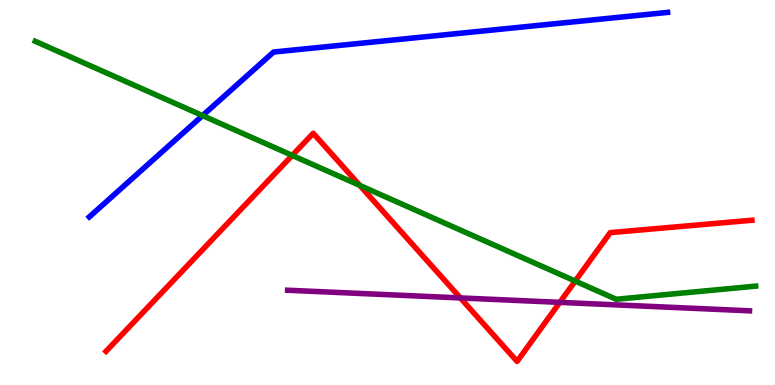[{'lines': ['blue', 'red'], 'intersections': []}, {'lines': ['green', 'red'], 'intersections': [{'x': 3.77, 'y': 5.96}, {'x': 4.64, 'y': 5.18}, {'x': 7.42, 'y': 2.7}]}, {'lines': ['purple', 'red'], 'intersections': [{'x': 5.94, 'y': 2.26}, {'x': 7.22, 'y': 2.15}]}, {'lines': ['blue', 'green'], 'intersections': [{'x': 2.61, 'y': 7.0}]}, {'lines': ['blue', 'purple'], 'intersections': []}, {'lines': ['green', 'purple'], 'intersections': []}]